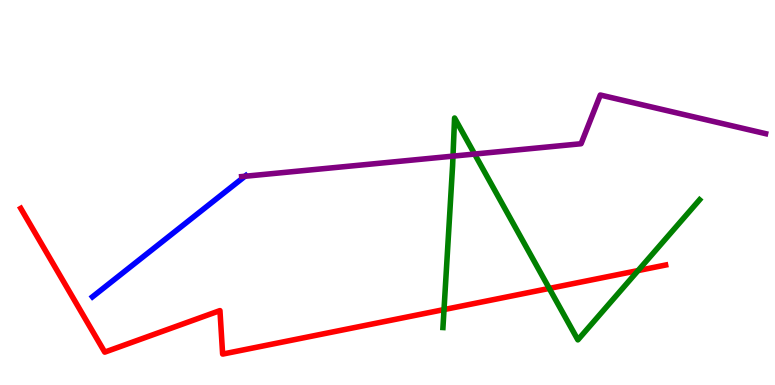[{'lines': ['blue', 'red'], 'intersections': []}, {'lines': ['green', 'red'], 'intersections': [{'x': 5.73, 'y': 1.96}, {'x': 7.09, 'y': 2.51}, {'x': 8.23, 'y': 2.97}]}, {'lines': ['purple', 'red'], 'intersections': []}, {'lines': ['blue', 'green'], 'intersections': []}, {'lines': ['blue', 'purple'], 'intersections': [{'x': 3.16, 'y': 5.42}]}, {'lines': ['green', 'purple'], 'intersections': [{'x': 5.85, 'y': 5.94}, {'x': 6.12, 'y': 6.0}]}]